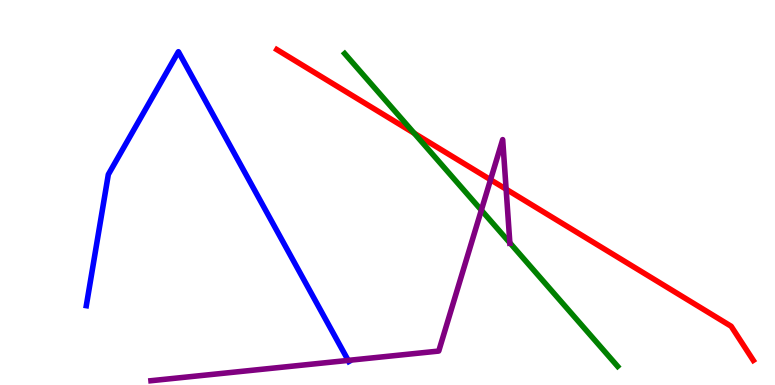[{'lines': ['blue', 'red'], 'intersections': []}, {'lines': ['green', 'red'], 'intersections': [{'x': 5.34, 'y': 6.54}]}, {'lines': ['purple', 'red'], 'intersections': [{'x': 6.33, 'y': 5.33}, {'x': 6.53, 'y': 5.09}]}, {'lines': ['blue', 'green'], 'intersections': []}, {'lines': ['blue', 'purple'], 'intersections': [{'x': 4.49, 'y': 0.639}]}, {'lines': ['green', 'purple'], 'intersections': [{'x': 6.21, 'y': 4.54}, {'x': 6.58, 'y': 3.69}]}]